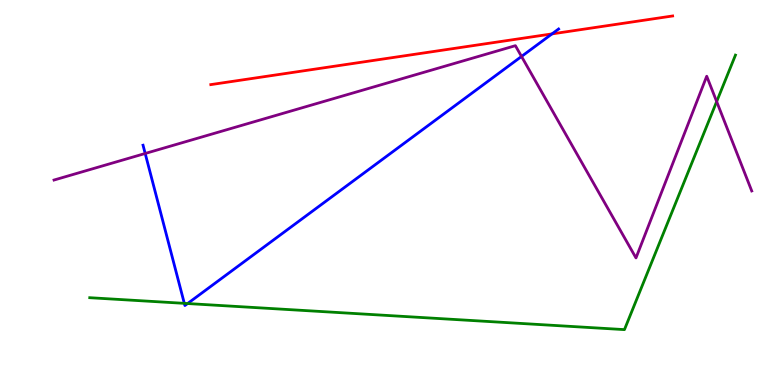[{'lines': ['blue', 'red'], 'intersections': [{'x': 7.12, 'y': 9.12}]}, {'lines': ['green', 'red'], 'intersections': []}, {'lines': ['purple', 'red'], 'intersections': []}, {'lines': ['blue', 'green'], 'intersections': [{'x': 2.38, 'y': 2.12}, {'x': 2.42, 'y': 2.12}]}, {'lines': ['blue', 'purple'], 'intersections': [{'x': 1.87, 'y': 6.01}, {'x': 6.73, 'y': 8.53}]}, {'lines': ['green', 'purple'], 'intersections': [{'x': 9.25, 'y': 7.36}]}]